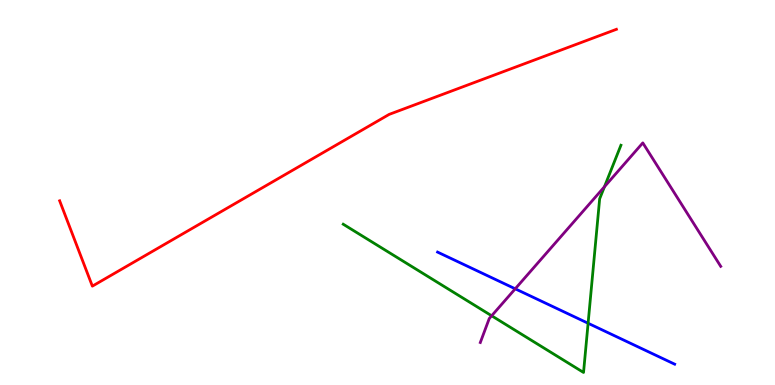[{'lines': ['blue', 'red'], 'intersections': []}, {'lines': ['green', 'red'], 'intersections': []}, {'lines': ['purple', 'red'], 'intersections': []}, {'lines': ['blue', 'green'], 'intersections': [{'x': 7.59, 'y': 1.6}]}, {'lines': ['blue', 'purple'], 'intersections': [{'x': 6.65, 'y': 2.5}]}, {'lines': ['green', 'purple'], 'intersections': [{'x': 6.34, 'y': 1.8}, {'x': 7.8, 'y': 5.15}]}]